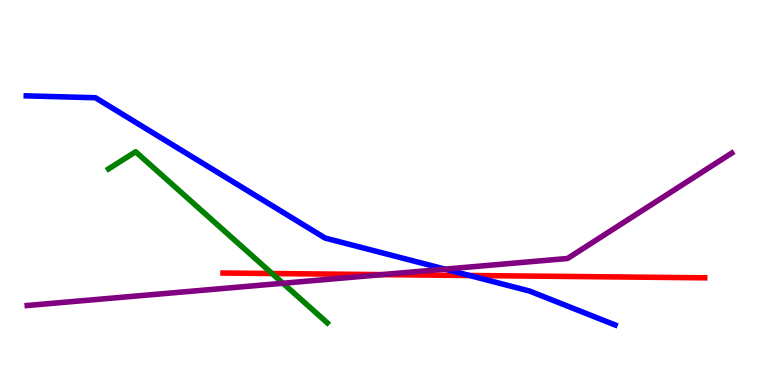[{'lines': ['blue', 'red'], 'intersections': [{'x': 6.06, 'y': 2.84}]}, {'lines': ['green', 'red'], 'intersections': [{'x': 3.51, 'y': 2.9}]}, {'lines': ['purple', 'red'], 'intersections': [{'x': 4.93, 'y': 2.87}]}, {'lines': ['blue', 'green'], 'intersections': []}, {'lines': ['blue', 'purple'], 'intersections': [{'x': 5.74, 'y': 3.01}]}, {'lines': ['green', 'purple'], 'intersections': [{'x': 3.65, 'y': 2.64}]}]